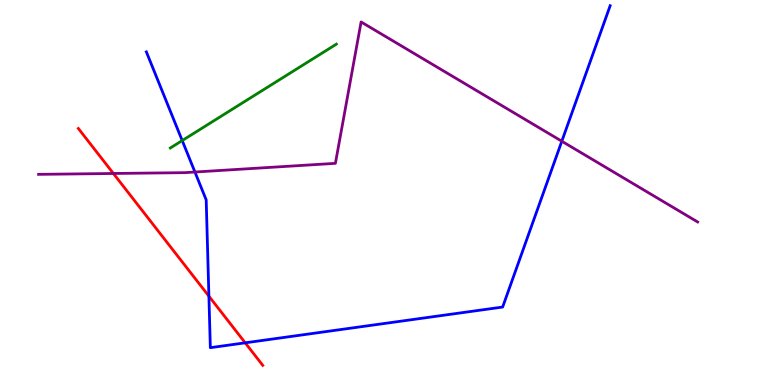[{'lines': ['blue', 'red'], 'intersections': [{'x': 2.7, 'y': 2.31}, {'x': 3.16, 'y': 1.1}]}, {'lines': ['green', 'red'], 'intersections': []}, {'lines': ['purple', 'red'], 'intersections': [{'x': 1.46, 'y': 5.49}]}, {'lines': ['blue', 'green'], 'intersections': [{'x': 2.35, 'y': 6.35}]}, {'lines': ['blue', 'purple'], 'intersections': [{'x': 2.52, 'y': 5.53}, {'x': 7.25, 'y': 6.33}]}, {'lines': ['green', 'purple'], 'intersections': []}]